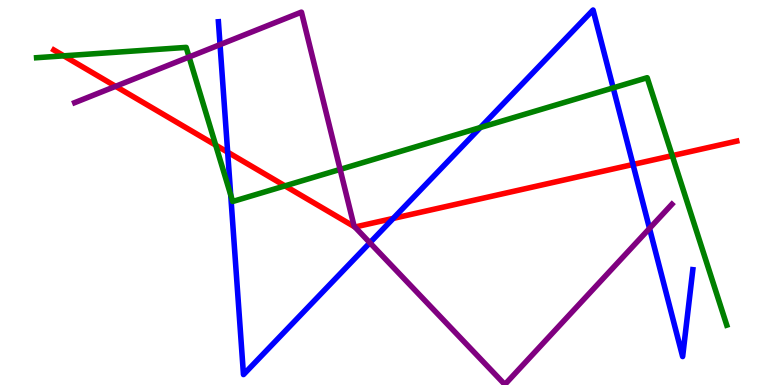[{'lines': ['blue', 'red'], 'intersections': [{'x': 2.94, 'y': 6.05}, {'x': 5.07, 'y': 4.33}, {'x': 8.17, 'y': 5.73}]}, {'lines': ['green', 'red'], 'intersections': [{'x': 0.823, 'y': 8.55}, {'x': 2.78, 'y': 6.23}, {'x': 3.68, 'y': 5.17}, {'x': 8.67, 'y': 5.96}]}, {'lines': ['purple', 'red'], 'intersections': [{'x': 1.49, 'y': 7.76}, {'x': 4.58, 'y': 4.11}]}, {'lines': ['blue', 'green'], 'intersections': [{'x': 2.98, 'y': 4.94}, {'x': 6.2, 'y': 6.69}, {'x': 7.91, 'y': 7.72}]}, {'lines': ['blue', 'purple'], 'intersections': [{'x': 2.84, 'y': 8.84}, {'x': 4.77, 'y': 3.69}, {'x': 8.38, 'y': 4.07}]}, {'lines': ['green', 'purple'], 'intersections': [{'x': 2.44, 'y': 8.52}, {'x': 4.39, 'y': 5.6}]}]